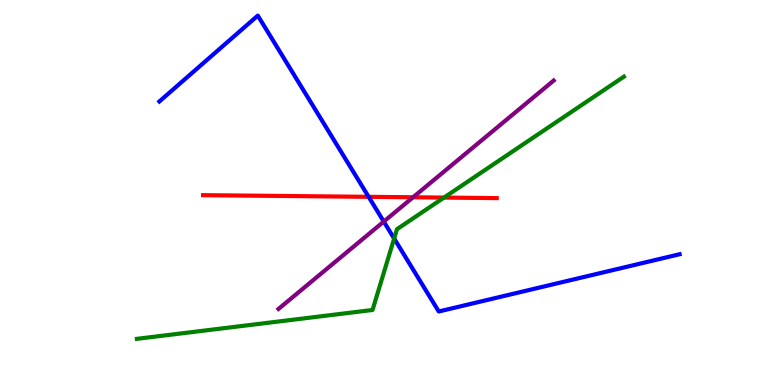[{'lines': ['blue', 'red'], 'intersections': [{'x': 4.76, 'y': 4.89}]}, {'lines': ['green', 'red'], 'intersections': [{'x': 5.73, 'y': 4.87}]}, {'lines': ['purple', 'red'], 'intersections': [{'x': 5.33, 'y': 4.88}]}, {'lines': ['blue', 'green'], 'intersections': [{'x': 5.09, 'y': 3.8}]}, {'lines': ['blue', 'purple'], 'intersections': [{'x': 4.95, 'y': 4.24}]}, {'lines': ['green', 'purple'], 'intersections': []}]